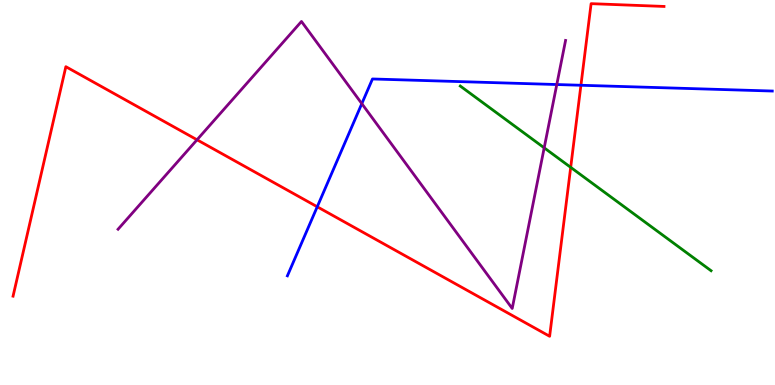[{'lines': ['blue', 'red'], 'intersections': [{'x': 4.09, 'y': 4.63}, {'x': 7.5, 'y': 7.79}]}, {'lines': ['green', 'red'], 'intersections': [{'x': 7.36, 'y': 5.65}]}, {'lines': ['purple', 'red'], 'intersections': [{'x': 2.54, 'y': 6.37}]}, {'lines': ['blue', 'green'], 'intersections': []}, {'lines': ['blue', 'purple'], 'intersections': [{'x': 4.67, 'y': 7.31}, {'x': 7.18, 'y': 7.8}]}, {'lines': ['green', 'purple'], 'intersections': [{'x': 7.02, 'y': 6.16}]}]